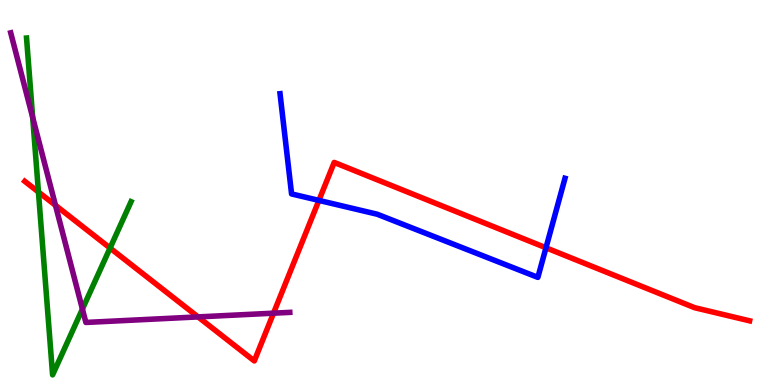[{'lines': ['blue', 'red'], 'intersections': [{'x': 4.11, 'y': 4.79}, {'x': 7.04, 'y': 3.56}]}, {'lines': ['green', 'red'], 'intersections': [{'x': 0.496, 'y': 5.01}, {'x': 1.42, 'y': 3.56}]}, {'lines': ['purple', 'red'], 'intersections': [{'x': 0.716, 'y': 4.67}, {'x': 2.56, 'y': 1.77}, {'x': 3.53, 'y': 1.87}]}, {'lines': ['blue', 'green'], 'intersections': []}, {'lines': ['blue', 'purple'], 'intersections': []}, {'lines': ['green', 'purple'], 'intersections': [{'x': 0.422, 'y': 6.95}, {'x': 1.06, 'y': 1.97}]}]